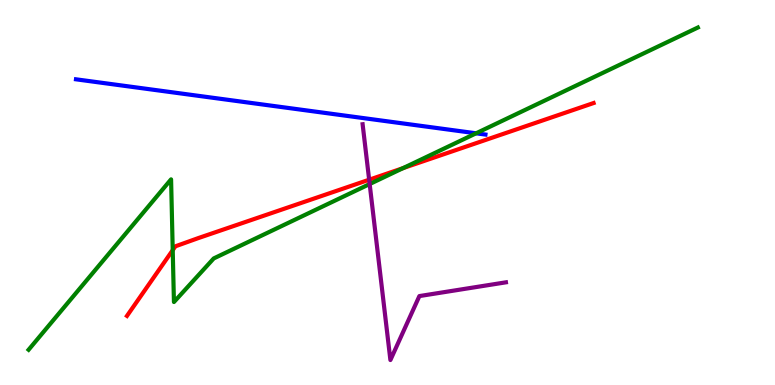[{'lines': ['blue', 'red'], 'intersections': []}, {'lines': ['green', 'red'], 'intersections': [{'x': 2.23, 'y': 3.5}, {'x': 5.2, 'y': 5.63}]}, {'lines': ['purple', 'red'], 'intersections': [{'x': 4.76, 'y': 5.33}]}, {'lines': ['blue', 'green'], 'intersections': [{'x': 6.14, 'y': 6.54}]}, {'lines': ['blue', 'purple'], 'intersections': []}, {'lines': ['green', 'purple'], 'intersections': [{'x': 4.77, 'y': 5.22}]}]